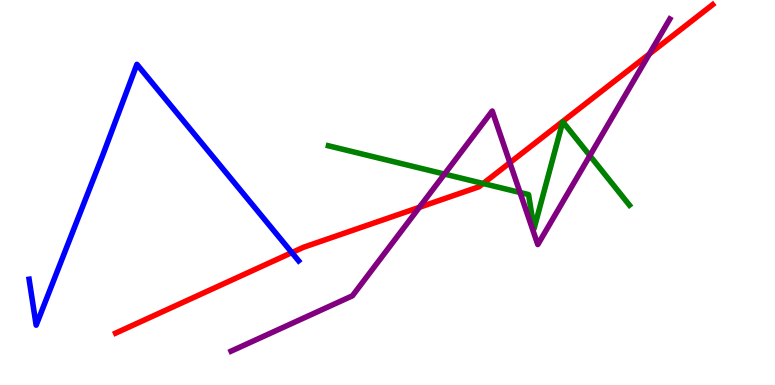[{'lines': ['blue', 'red'], 'intersections': [{'x': 3.77, 'y': 3.44}]}, {'lines': ['green', 'red'], 'intersections': [{'x': 6.23, 'y': 5.23}]}, {'lines': ['purple', 'red'], 'intersections': [{'x': 5.41, 'y': 4.61}, {'x': 6.58, 'y': 5.77}, {'x': 8.38, 'y': 8.6}]}, {'lines': ['blue', 'green'], 'intersections': []}, {'lines': ['blue', 'purple'], 'intersections': []}, {'lines': ['green', 'purple'], 'intersections': [{'x': 5.74, 'y': 5.48}, {'x': 6.71, 'y': 5.0}, {'x': 7.61, 'y': 5.96}]}]